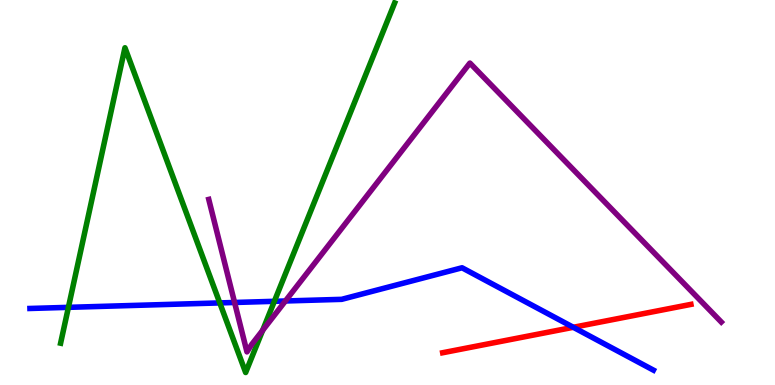[{'lines': ['blue', 'red'], 'intersections': [{'x': 7.4, 'y': 1.5}]}, {'lines': ['green', 'red'], 'intersections': []}, {'lines': ['purple', 'red'], 'intersections': []}, {'lines': ['blue', 'green'], 'intersections': [{'x': 0.883, 'y': 2.02}, {'x': 2.84, 'y': 2.13}, {'x': 3.54, 'y': 2.17}]}, {'lines': ['blue', 'purple'], 'intersections': [{'x': 3.03, 'y': 2.14}, {'x': 3.68, 'y': 2.18}]}, {'lines': ['green', 'purple'], 'intersections': [{'x': 3.39, 'y': 1.42}]}]